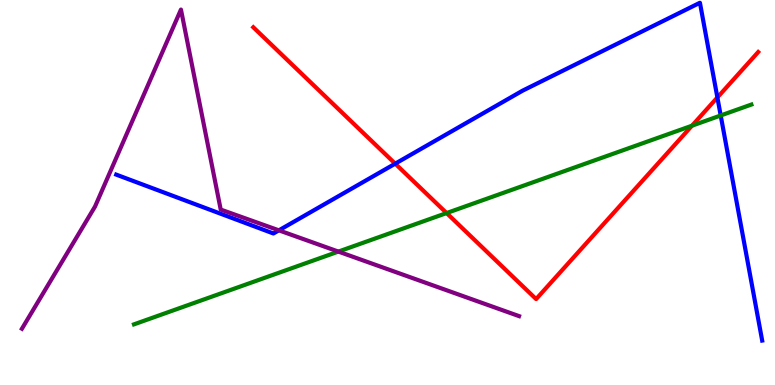[{'lines': ['blue', 'red'], 'intersections': [{'x': 5.1, 'y': 5.75}, {'x': 9.26, 'y': 7.47}]}, {'lines': ['green', 'red'], 'intersections': [{'x': 5.76, 'y': 4.47}, {'x': 8.93, 'y': 6.74}]}, {'lines': ['purple', 'red'], 'intersections': []}, {'lines': ['blue', 'green'], 'intersections': [{'x': 9.3, 'y': 7.0}]}, {'lines': ['blue', 'purple'], 'intersections': [{'x': 3.6, 'y': 4.02}]}, {'lines': ['green', 'purple'], 'intersections': [{'x': 4.37, 'y': 3.47}]}]